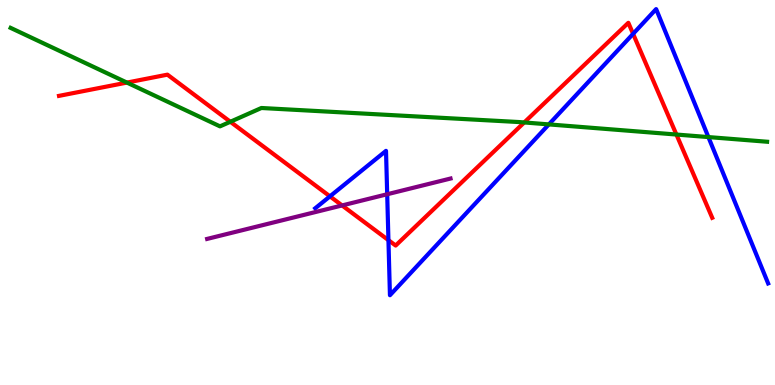[{'lines': ['blue', 'red'], 'intersections': [{'x': 4.26, 'y': 4.9}, {'x': 5.01, 'y': 3.76}, {'x': 8.17, 'y': 9.12}]}, {'lines': ['green', 'red'], 'intersections': [{'x': 1.64, 'y': 7.85}, {'x': 2.97, 'y': 6.84}, {'x': 6.76, 'y': 6.82}, {'x': 8.73, 'y': 6.51}]}, {'lines': ['purple', 'red'], 'intersections': [{'x': 4.41, 'y': 4.66}]}, {'lines': ['blue', 'green'], 'intersections': [{'x': 7.08, 'y': 6.77}, {'x': 9.14, 'y': 6.44}]}, {'lines': ['blue', 'purple'], 'intersections': [{'x': 5.0, 'y': 4.95}]}, {'lines': ['green', 'purple'], 'intersections': []}]